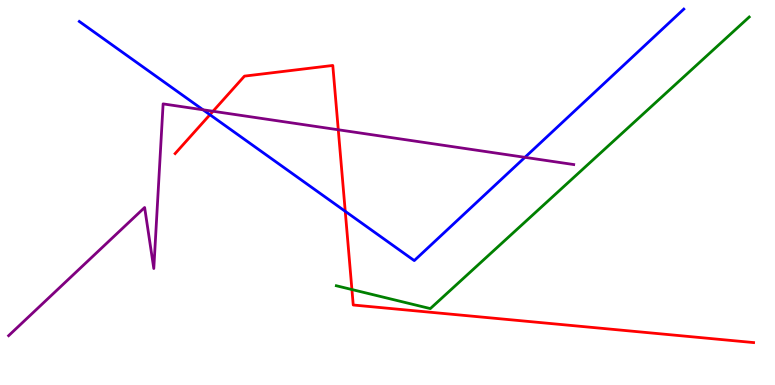[{'lines': ['blue', 'red'], 'intersections': [{'x': 2.71, 'y': 7.02}, {'x': 4.45, 'y': 4.51}]}, {'lines': ['green', 'red'], 'intersections': [{'x': 4.54, 'y': 2.48}]}, {'lines': ['purple', 'red'], 'intersections': [{'x': 2.75, 'y': 7.11}, {'x': 4.36, 'y': 6.63}]}, {'lines': ['blue', 'green'], 'intersections': []}, {'lines': ['blue', 'purple'], 'intersections': [{'x': 2.62, 'y': 7.15}, {'x': 6.77, 'y': 5.91}]}, {'lines': ['green', 'purple'], 'intersections': []}]